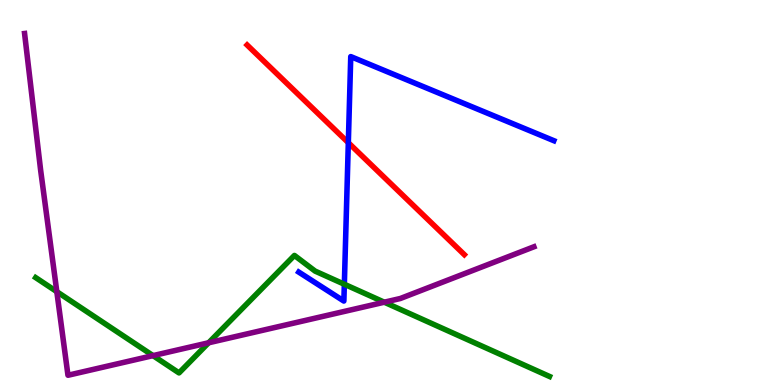[{'lines': ['blue', 'red'], 'intersections': [{'x': 4.49, 'y': 6.29}]}, {'lines': ['green', 'red'], 'intersections': []}, {'lines': ['purple', 'red'], 'intersections': []}, {'lines': ['blue', 'green'], 'intersections': [{'x': 4.44, 'y': 2.62}]}, {'lines': ['blue', 'purple'], 'intersections': []}, {'lines': ['green', 'purple'], 'intersections': [{'x': 0.733, 'y': 2.42}, {'x': 1.97, 'y': 0.763}, {'x': 2.69, 'y': 1.1}, {'x': 4.96, 'y': 2.15}]}]